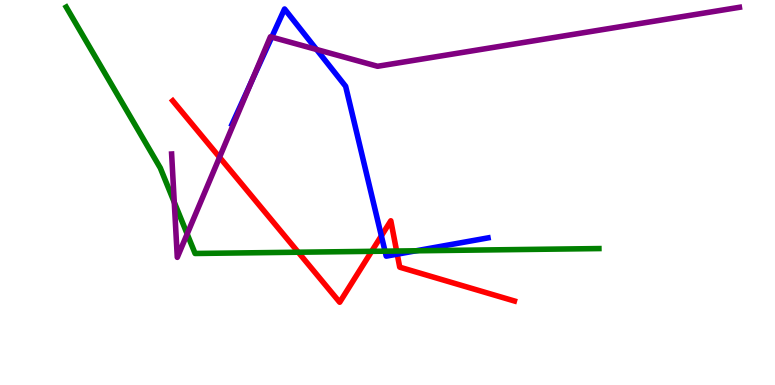[{'lines': ['blue', 'red'], 'intersections': [{'x': 4.92, 'y': 3.87}, {'x': 5.13, 'y': 3.4}]}, {'lines': ['green', 'red'], 'intersections': [{'x': 3.85, 'y': 3.45}, {'x': 4.8, 'y': 3.47}, {'x': 5.12, 'y': 3.48}]}, {'lines': ['purple', 'red'], 'intersections': [{'x': 2.83, 'y': 5.92}]}, {'lines': ['blue', 'green'], 'intersections': [{'x': 4.97, 'y': 3.48}, {'x': 5.37, 'y': 3.49}]}, {'lines': ['blue', 'purple'], 'intersections': [{'x': 3.25, 'y': 7.89}, {'x': 3.51, 'y': 9.04}, {'x': 4.08, 'y': 8.71}]}, {'lines': ['green', 'purple'], 'intersections': [{'x': 2.25, 'y': 4.75}, {'x': 2.41, 'y': 3.92}]}]